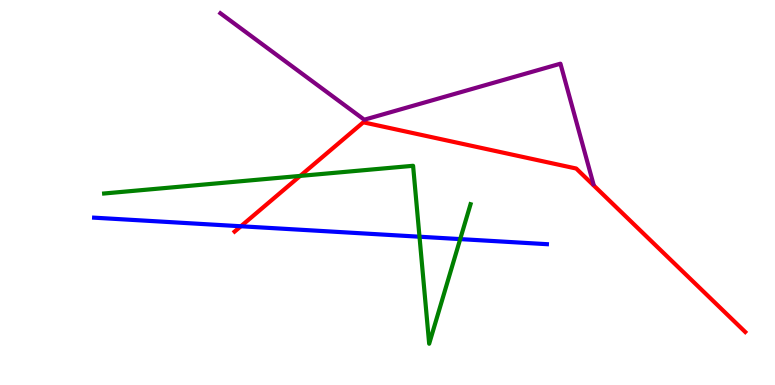[{'lines': ['blue', 'red'], 'intersections': [{'x': 3.11, 'y': 4.12}]}, {'lines': ['green', 'red'], 'intersections': [{'x': 3.87, 'y': 5.43}]}, {'lines': ['purple', 'red'], 'intersections': []}, {'lines': ['blue', 'green'], 'intersections': [{'x': 5.41, 'y': 3.85}, {'x': 5.94, 'y': 3.79}]}, {'lines': ['blue', 'purple'], 'intersections': []}, {'lines': ['green', 'purple'], 'intersections': []}]